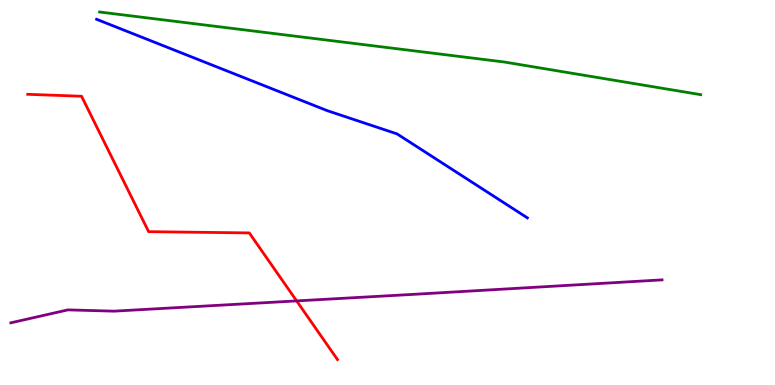[{'lines': ['blue', 'red'], 'intersections': []}, {'lines': ['green', 'red'], 'intersections': []}, {'lines': ['purple', 'red'], 'intersections': [{'x': 3.83, 'y': 2.18}]}, {'lines': ['blue', 'green'], 'intersections': []}, {'lines': ['blue', 'purple'], 'intersections': []}, {'lines': ['green', 'purple'], 'intersections': []}]